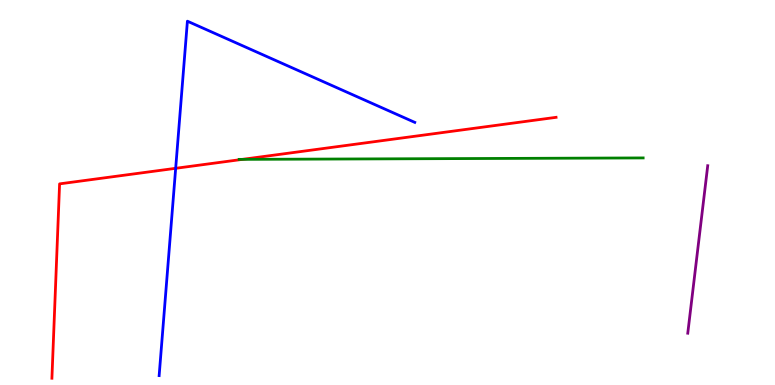[{'lines': ['blue', 'red'], 'intersections': [{'x': 2.27, 'y': 5.63}]}, {'lines': ['green', 'red'], 'intersections': [{'x': 3.13, 'y': 5.86}]}, {'lines': ['purple', 'red'], 'intersections': []}, {'lines': ['blue', 'green'], 'intersections': []}, {'lines': ['blue', 'purple'], 'intersections': []}, {'lines': ['green', 'purple'], 'intersections': []}]